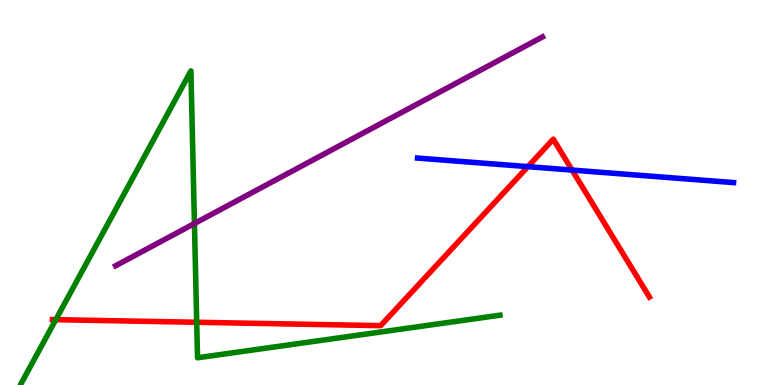[{'lines': ['blue', 'red'], 'intersections': [{'x': 6.81, 'y': 5.67}, {'x': 7.38, 'y': 5.58}]}, {'lines': ['green', 'red'], 'intersections': [{'x': 0.72, 'y': 1.7}, {'x': 2.54, 'y': 1.63}]}, {'lines': ['purple', 'red'], 'intersections': []}, {'lines': ['blue', 'green'], 'intersections': []}, {'lines': ['blue', 'purple'], 'intersections': []}, {'lines': ['green', 'purple'], 'intersections': [{'x': 2.51, 'y': 4.19}]}]